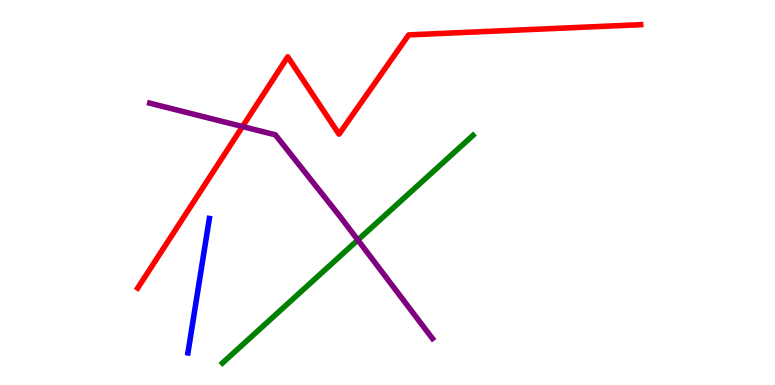[{'lines': ['blue', 'red'], 'intersections': []}, {'lines': ['green', 'red'], 'intersections': []}, {'lines': ['purple', 'red'], 'intersections': [{'x': 3.13, 'y': 6.71}]}, {'lines': ['blue', 'green'], 'intersections': []}, {'lines': ['blue', 'purple'], 'intersections': []}, {'lines': ['green', 'purple'], 'intersections': [{'x': 4.62, 'y': 3.77}]}]